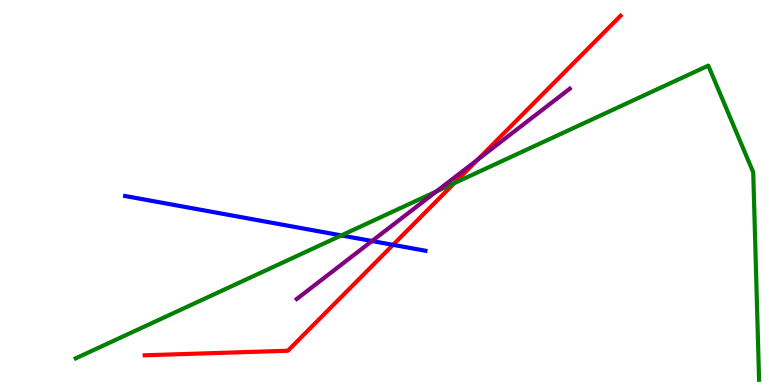[{'lines': ['blue', 'red'], 'intersections': [{'x': 5.07, 'y': 3.64}]}, {'lines': ['green', 'red'], 'intersections': [{'x': 5.86, 'y': 5.24}]}, {'lines': ['purple', 'red'], 'intersections': [{'x': 6.16, 'y': 5.85}]}, {'lines': ['blue', 'green'], 'intersections': [{'x': 4.4, 'y': 3.88}]}, {'lines': ['blue', 'purple'], 'intersections': [{'x': 4.8, 'y': 3.74}]}, {'lines': ['green', 'purple'], 'intersections': [{'x': 5.63, 'y': 5.03}]}]